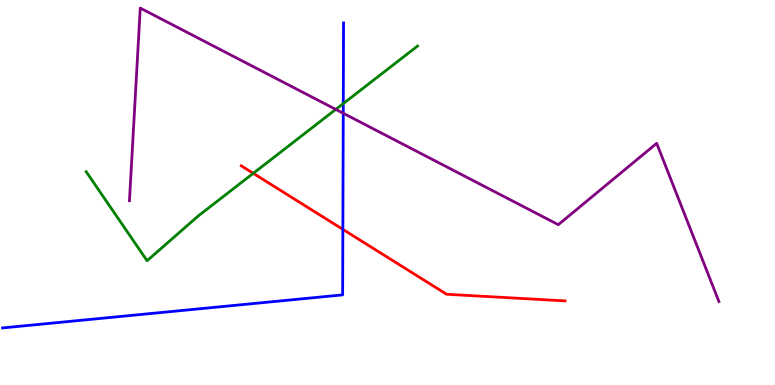[{'lines': ['blue', 'red'], 'intersections': [{'x': 4.42, 'y': 4.04}]}, {'lines': ['green', 'red'], 'intersections': [{'x': 3.27, 'y': 5.5}]}, {'lines': ['purple', 'red'], 'intersections': []}, {'lines': ['blue', 'green'], 'intersections': [{'x': 4.43, 'y': 7.31}]}, {'lines': ['blue', 'purple'], 'intersections': [{'x': 4.43, 'y': 7.06}]}, {'lines': ['green', 'purple'], 'intersections': [{'x': 4.33, 'y': 7.16}]}]